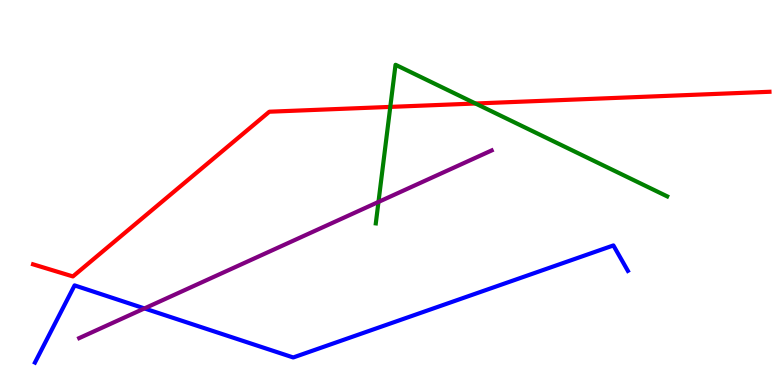[{'lines': ['blue', 'red'], 'intersections': []}, {'lines': ['green', 'red'], 'intersections': [{'x': 5.04, 'y': 7.22}, {'x': 6.14, 'y': 7.31}]}, {'lines': ['purple', 'red'], 'intersections': []}, {'lines': ['blue', 'green'], 'intersections': []}, {'lines': ['blue', 'purple'], 'intersections': [{'x': 1.86, 'y': 1.99}]}, {'lines': ['green', 'purple'], 'intersections': [{'x': 4.88, 'y': 4.75}]}]